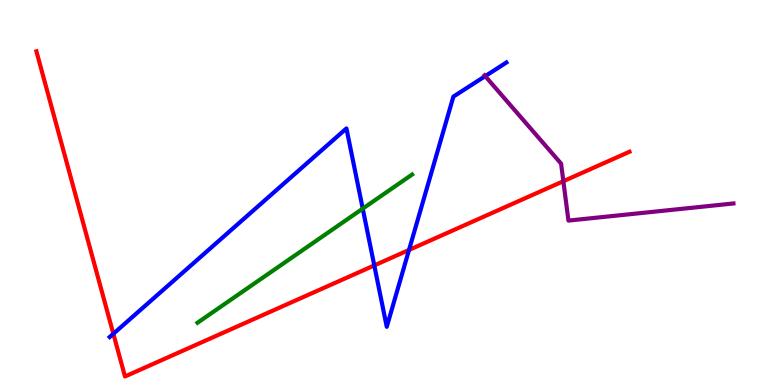[{'lines': ['blue', 'red'], 'intersections': [{'x': 1.46, 'y': 1.33}, {'x': 4.83, 'y': 3.11}, {'x': 5.28, 'y': 3.51}]}, {'lines': ['green', 'red'], 'intersections': []}, {'lines': ['purple', 'red'], 'intersections': [{'x': 7.27, 'y': 5.29}]}, {'lines': ['blue', 'green'], 'intersections': [{'x': 4.68, 'y': 4.58}]}, {'lines': ['blue', 'purple'], 'intersections': [{'x': 6.26, 'y': 8.02}]}, {'lines': ['green', 'purple'], 'intersections': []}]